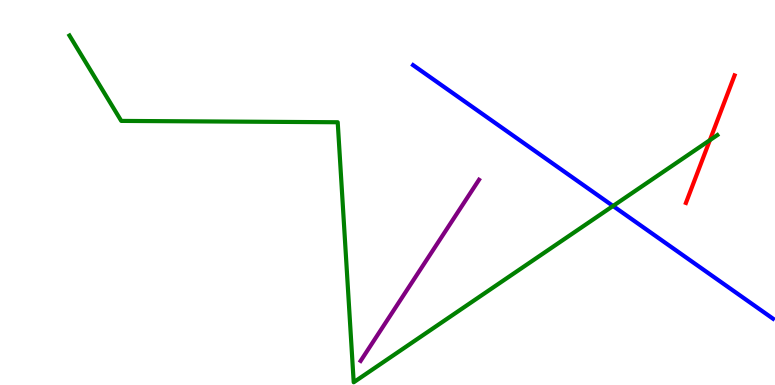[{'lines': ['blue', 'red'], 'intersections': []}, {'lines': ['green', 'red'], 'intersections': [{'x': 9.16, 'y': 6.36}]}, {'lines': ['purple', 'red'], 'intersections': []}, {'lines': ['blue', 'green'], 'intersections': [{'x': 7.91, 'y': 4.65}]}, {'lines': ['blue', 'purple'], 'intersections': []}, {'lines': ['green', 'purple'], 'intersections': []}]